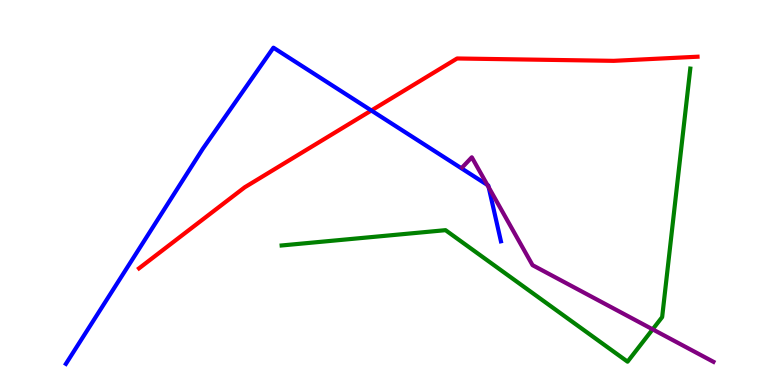[{'lines': ['blue', 'red'], 'intersections': [{'x': 4.79, 'y': 7.13}]}, {'lines': ['green', 'red'], 'intersections': []}, {'lines': ['purple', 'red'], 'intersections': []}, {'lines': ['blue', 'green'], 'intersections': []}, {'lines': ['blue', 'purple'], 'intersections': [{'x': 6.29, 'y': 5.2}, {'x': 6.31, 'y': 5.14}]}, {'lines': ['green', 'purple'], 'intersections': [{'x': 8.42, 'y': 1.45}]}]